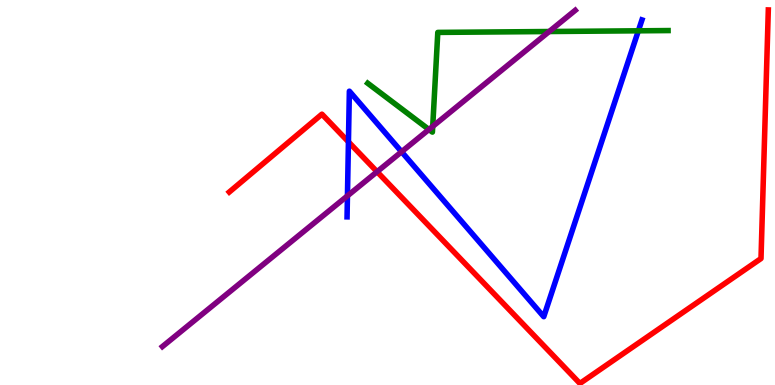[{'lines': ['blue', 'red'], 'intersections': [{'x': 4.5, 'y': 6.32}]}, {'lines': ['green', 'red'], 'intersections': []}, {'lines': ['purple', 'red'], 'intersections': [{'x': 4.87, 'y': 5.54}]}, {'lines': ['blue', 'green'], 'intersections': [{'x': 8.24, 'y': 9.2}]}, {'lines': ['blue', 'purple'], 'intersections': [{'x': 4.48, 'y': 4.91}, {'x': 5.18, 'y': 6.06}]}, {'lines': ['green', 'purple'], 'intersections': [{'x': 5.53, 'y': 6.64}, {'x': 5.58, 'y': 6.72}, {'x': 7.09, 'y': 9.18}]}]